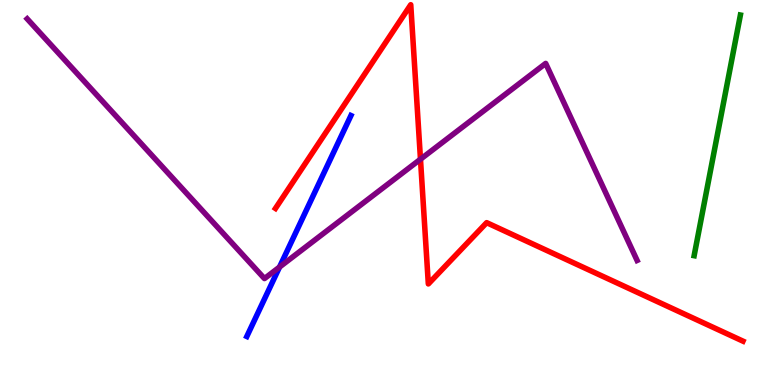[{'lines': ['blue', 'red'], 'intersections': []}, {'lines': ['green', 'red'], 'intersections': []}, {'lines': ['purple', 'red'], 'intersections': [{'x': 5.43, 'y': 5.86}]}, {'lines': ['blue', 'green'], 'intersections': []}, {'lines': ['blue', 'purple'], 'intersections': [{'x': 3.61, 'y': 3.06}]}, {'lines': ['green', 'purple'], 'intersections': []}]